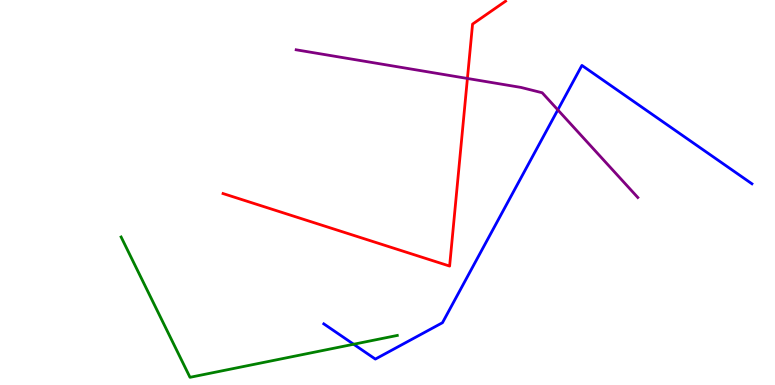[{'lines': ['blue', 'red'], 'intersections': []}, {'lines': ['green', 'red'], 'intersections': []}, {'lines': ['purple', 'red'], 'intersections': [{'x': 6.03, 'y': 7.96}]}, {'lines': ['blue', 'green'], 'intersections': [{'x': 4.56, 'y': 1.06}]}, {'lines': ['blue', 'purple'], 'intersections': [{'x': 7.2, 'y': 7.15}]}, {'lines': ['green', 'purple'], 'intersections': []}]